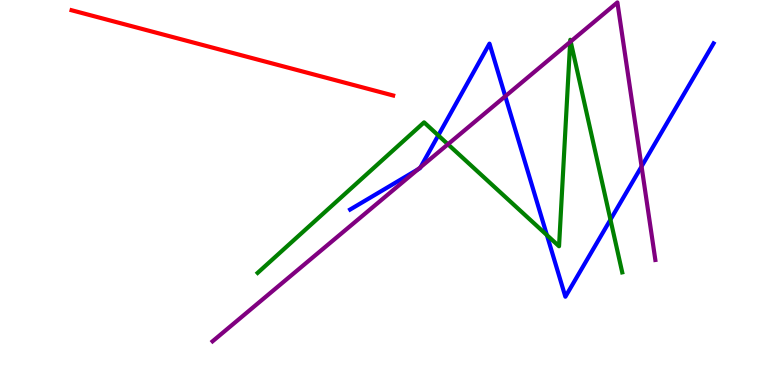[{'lines': ['blue', 'red'], 'intersections': []}, {'lines': ['green', 'red'], 'intersections': []}, {'lines': ['purple', 'red'], 'intersections': []}, {'lines': ['blue', 'green'], 'intersections': [{'x': 5.66, 'y': 6.48}, {'x': 7.06, 'y': 3.89}, {'x': 7.88, 'y': 4.29}]}, {'lines': ['blue', 'purple'], 'intersections': [{'x': 5.39, 'y': 5.6}, {'x': 5.43, 'y': 5.66}, {'x': 6.52, 'y': 7.5}, {'x': 8.28, 'y': 5.68}]}, {'lines': ['green', 'purple'], 'intersections': [{'x': 5.78, 'y': 6.25}, {'x': 7.36, 'y': 8.91}, {'x': 7.36, 'y': 8.92}]}]